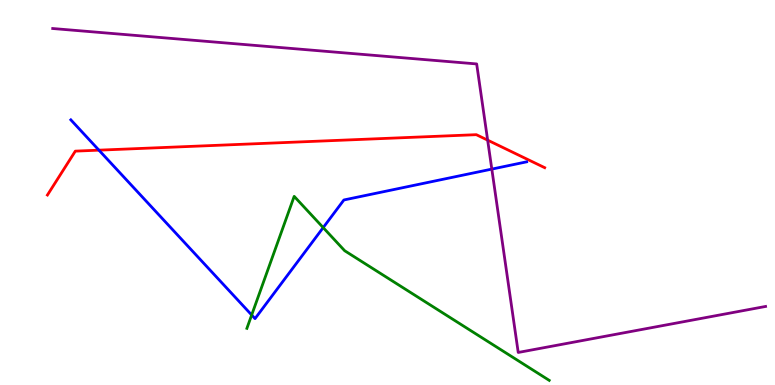[{'lines': ['blue', 'red'], 'intersections': [{'x': 1.28, 'y': 6.1}]}, {'lines': ['green', 'red'], 'intersections': []}, {'lines': ['purple', 'red'], 'intersections': [{'x': 6.29, 'y': 6.36}]}, {'lines': ['blue', 'green'], 'intersections': [{'x': 3.25, 'y': 1.82}, {'x': 4.17, 'y': 4.09}]}, {'lines': ['blue', 'purple'], 'intersections': [{'x': 6.35, 'y': 5.61}]}, {'lines': ['green', 'purple'], 'intersections': []}]